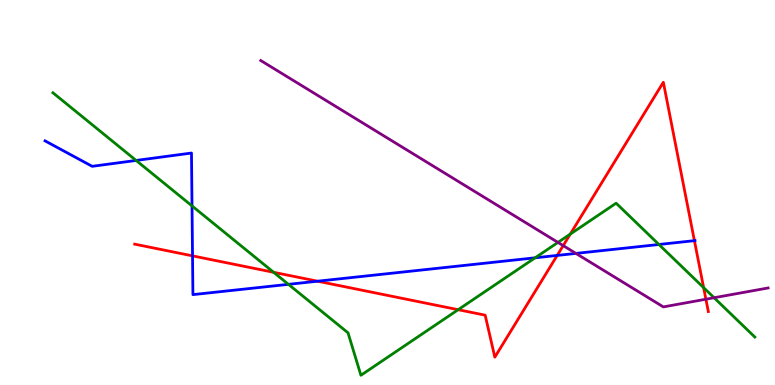[{'lines': ['blue', 'red'], 'intersections': [{'x': 2.48, 'y': 3.35}, {'x': 4.1, 'y': 2.7}, {'x': 7.19, 'y': 3.37}, {'x': 8.96, 'y': 3.75}]}, {'lines': ['green', 'red'], 'intersections': [{'x': 3.53, 'y': 2.93}, {'x': 5.91, 'y': 1.96}, {'x': 7.36, 'y': 3.92}, {'x': 9.08, 'y': 2.53}]}, {'lines': ['purple', 'red'], 'intersections': [{'x': 7.27, 'y': 3.62}, {'x': 9.11, 'y': 2.23}]}, {'lines': ['blue', 'green'], 'intersections': [{'x': 1.76, 'y': 5.83}, {'x': 2.48, 'y': 4.65}, {'x': 3.72, 'y': 2.61}, {'x': 6.9, 'y': 3.3}, {'x': 8.5, 'y': 3.65}]}, {'lines': ['blue', 'purple'], 'intersections': [{'x': 7.43, 'y': 3.42}]}, {'lines': ['green', 'purple'], 'intersections': [{'x': 7.2, 'y': 3.7}, {'x': 9.21, 'y': 2.27}]}]